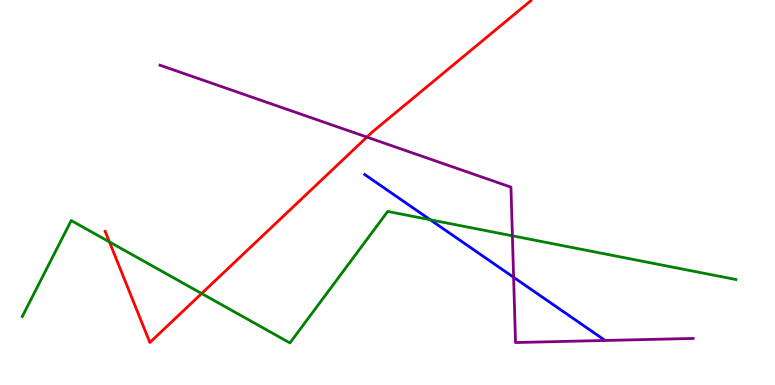[{'lines': ['blue', 'red'], 'intersections': []}, {'lines': ['green', 'red'], 'intersections': [{'x': 1.41, 'y': 3.72}, {'x': 2.6, 'y': 2.38}]}, {'lines': ['purple', 'red'], 'intersections': [{'x': 4.73, 'y': 6.44}]}, {'lines': ['blue', 'green'], 'intersections': [{'x': 5.55, 'y': 4.29}]}, {'lines': ['blue', 'purple'], 'intersections': [{'x': 6.63, 'y': 2.8}]}, {'lines': ['green', 'purple'], 'intersections': [{'x': 6.61, 'y': 3.87}]}]